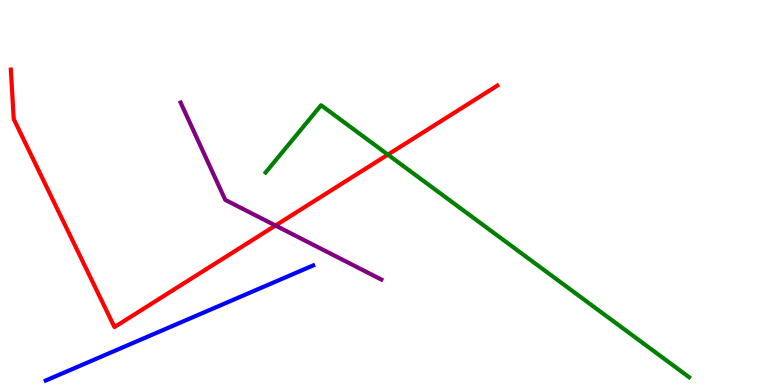[{'lines': ['blue', 'red'], 'intersections': []}, {'lines': ['green', 'red'], 'intersections': [{'x': 5.01, 'y': 5.98}]}, {'lines': ['purple', 'red'], 'intersections': [{'x': 3.55, 'y': 4.14}]}, {'lines': ['blue', 'green'], 'intersections': []}, {'lines': ['blue', 'purple'], 'intersections': []}, {'lines': ['green', 'purple'], 'intersections': []}]